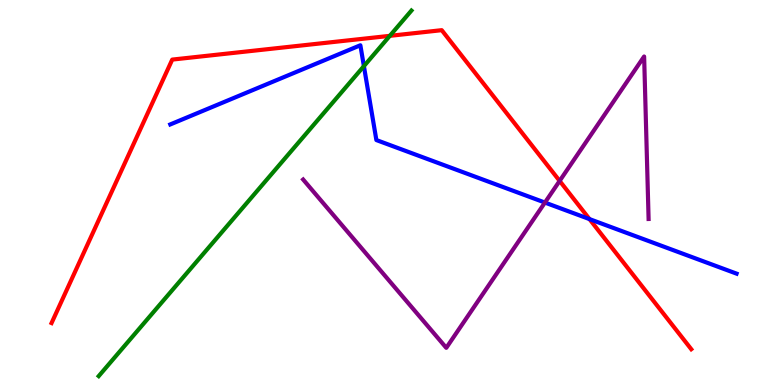[{'lines': ['blue', 'red'], 'intersections': [{'x': 7.61, 'y': 4.31}]}, {'lines': ['green', 'red'], 'intersections': [{'x': 5.03, 'y': 9.07}]}, {'lines': ['purple', 'red'], 'intersections': [{'x': 7.22, 'y': 5.3}]}, {'lines': ['blue', 'green'], 'intersections': [{'x': 4.7, 'y': 8.28}]}, {'lines': ['blue', 'purple'], 'intersections': [{'x': 7.03, 'y': 4.74}]}, {'lines': ['green', 'purple'], 'intersections': []}]